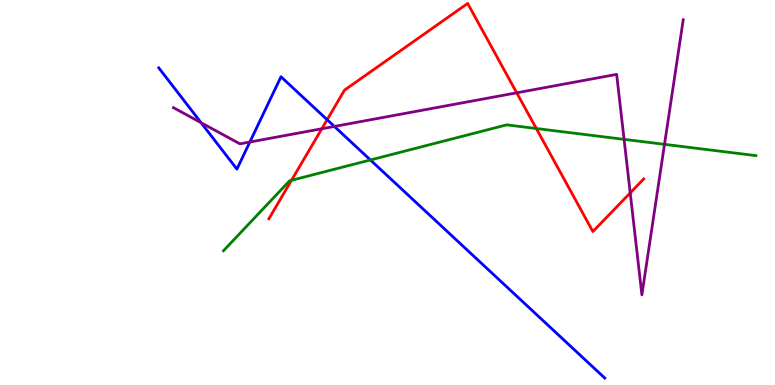[{'lines': ['blue', 'red'], 'intersections': [{'x': 4.22, 'y': 6.89}]}, {'lines': ['green', 'red'], 'intersections': [{'x': 3.76, 'y': 5.32}, {'x': 6.92, 'y': 6.66}]}, {'lines': ['purple', 'red'], 'intersections': [{'x': 4.15, 'y': 6.66}, {'x': 6.67, 'y': 7.59}, {'x': 8.13, 'y': 4.99}]}, {'lines': ['blue', 'green'], 'intersections': [{'x': 4.78, 'y': 5.84}]}, {'lines': ['blue', 'purple'], 'intersections': [{'x': 2.59, 'y': 6.81}, {'x': 3.22, 'y': 6.31}, {'x': 4.31, 'y': 6.72}]}, {'lines': ['green', 'purple'], 'intersections': [{'x': 8.05, 'y': 6.38}, {'x': 8.57, 'y': 6.25}]}]